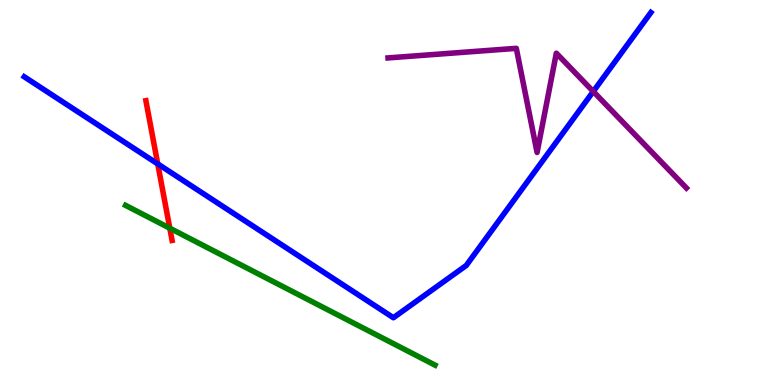[{'lines': ['blue', 'red'], 'intersections': [{'x': 2.04, 'y': 5.74}]}, {'lines': ['green', 'red'], 'intersections': [{'x': 2.19, 'y': 4.07}]}, {'lines': ['purple', 'red'], 'intersections': []}, {'lines': ['blue', 'green'], 'intersections': []}, {'lines': ['blue', 'purple'], 'intersections': [{'x': 7.65, 'y': 7.62}]}, {'lines': ['green', 'purple'], 'intersections': []}]